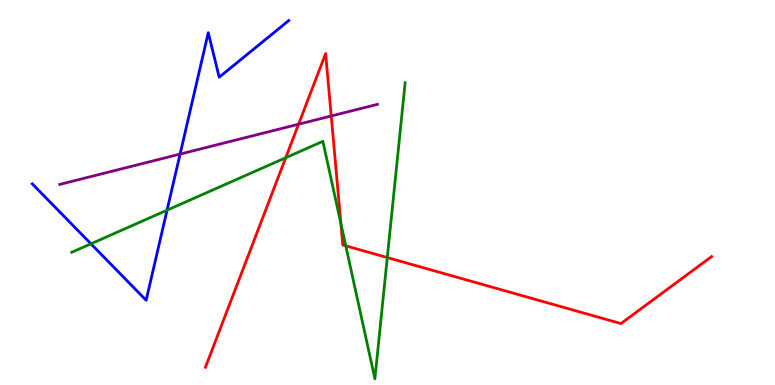[{'lines': ['blue', 'red'], 'intersections': []}, {'lines': ['green', 'red'], 'intersections': [{'x': 3.69, 'y': 5.9}, {'x': 4.4, 'y': 4.19}, {'x': 4.46, 'y': 3.62}, {'x': 5.0, 'y': 3.31}]}, {'lines': ['purple', 'red'], 'intersections': [{'x': 3.85, 'y': 6.77}, {'x': 4.27, 'y': 6.99}]}, {'lines': ['blue', 'green'], 'intersections': [{'x': 1.17, 'y': 3.67}, {'x': 2.16, 'y': 4.54}]}, {'lines': ['blue', 'purple'], 'intersections': [{'x': 2.32, 'y': 6.0}]}, {'lines': ['green', 'purple'], 'intersections': []}]